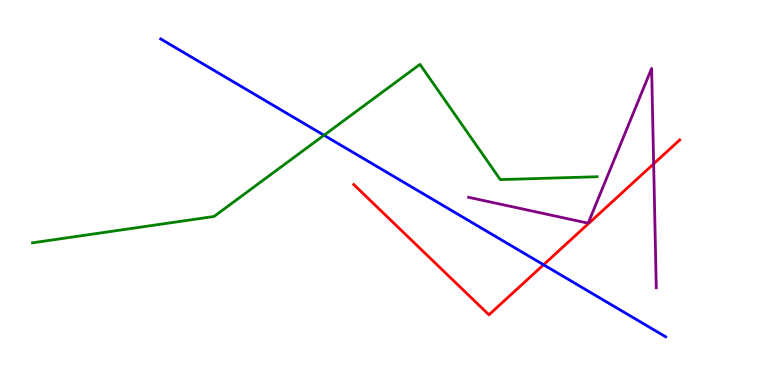[{'lines': ['blue', 'red'], 'intersections': [{'x': 7.01, 'y': 3.12}]}, {'lines': ['green', 'red'], 'intersections': []}, {'lines': ['purple', 'red'], 'intersections': [{'x': 8.43, 'y': 5.74}]}, {'lines': ['blue', 'green'], 'intersections': [{'x': 4.18, 'y': 6.49}]}, {'lines': ['blue', 'purple'], 'intersections': []}, {'lines': ['green', 'purple'], 'intersections': []}]